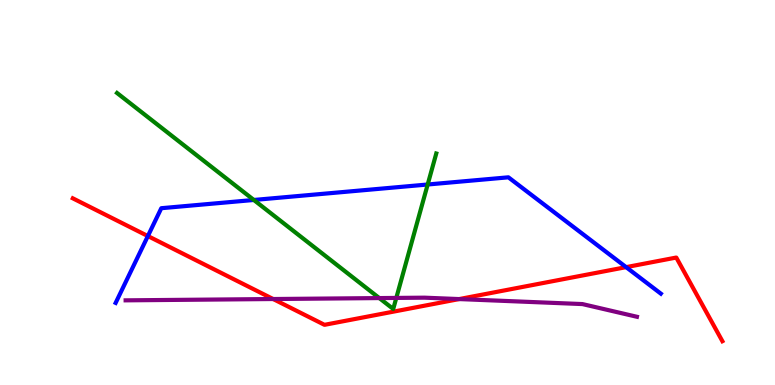[{'lines': ['blue', 'red'], 'intersections': [{'x': 1.91, 'y': 3.87}, {'x': 8.08, 'y': 3.06}]}, {'lines': ['green', 'red'], 'intersections': []}, {'lines': ['purple', 'red'], 'intersections': [{'x': 3.52, 'y': 2.23}, {'x': 5.92, 'y': 2.23}]}, {'lines': ['blue', 'green'], 'intersections': [{'x': 3.28, 'y': 4.81}, {'x': 5.52, 'y': 5.21}]}, {'lines': ['blue', 'purple'], 'intersections': []}, {'lines': ['green', 'purple'], 'intersections': [{'x': 4.89, 'y': 2.26}, {'x': 5.11, 'y': 2.26}]}]